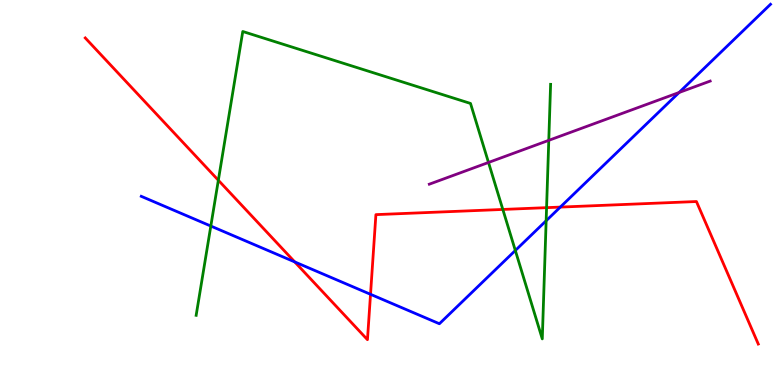[{'lines': ['blue', 'red'], 'intersections': [{'x': 3.8, 'y': 3.2}, {'x': 4.78, 'y': 2.36}, {'x': 7.23, 'y': 4.62}]}, {'lines': ['green', 'red'], 'intersections': [{'x': 2.82, 'y': 5.32}, {'x': 6.49, 'y': 4.56}, {'x': 7.05, 'y': 4.61}]}, {'lines': ['purple', 'red'], 'intersections': []}, {'lines': ['blue', 'green'], 'intersections': [{'x': 2.72, 'y': 4.13}, {'x': 6.65, 'y': 3.49}, {'x': 7.05, 'y': 4.27}]}, {'lines': ['blue', 'purple'], 'intersections': [{'x': 8.76, 'y': 7.6}]}, {'lines': ['green', 'purple'], 'intersections': [{'x': 6.3, 'y': 5.78}, {'x': 7.08, 'y': 6.35}]}]